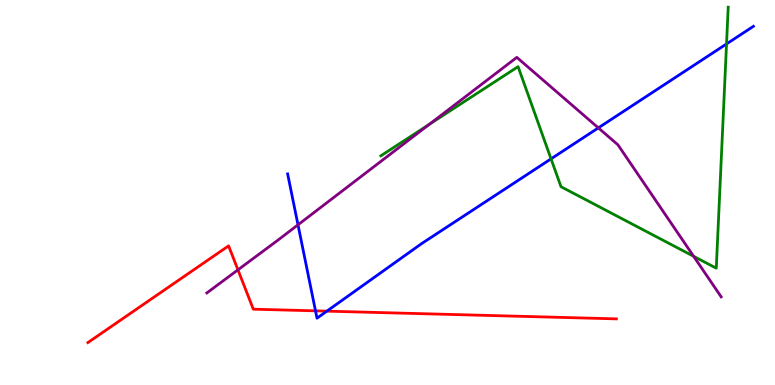[{'lines': ['blue', 'red'], 'intersections': [{'x': 4.07, 'y': 1.93}, {'x': 4.22, 'y': 1.92}]}, {'lines': ['green', 'red'], 'intersections': []}, {'lines': ['purple', 'red'], 'intersections': [{'x': 3.07, 'y': 2.99}]}, {'lines': ['blue', 'green'], 'intersections': [{'x': 7.11, 'y': 5.87}, {'x': 9.37, 'y': 8.86}]}, {'lines': ['blue', 'purple'], 'intersections': [{'x': 3.85, 'y': 4.16}, {'x': 7.72, 'y': 6.68}]}, {'lines': ['green', 'purple'], 'intersections': [{'x': 5.54, 'y': 6.77}, {'x': 8.95, 'y': 3.34}]}]